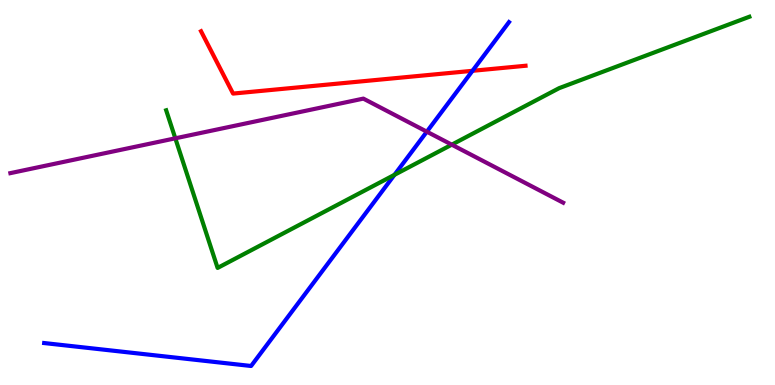[{'lines': ['blue', 'red'], 'intersections': [{'x': 6.1, 'y': 8.16}]}, {'lines': ['green', 'red'], 'intersections': []}, {'lines': ['purple', 'red'], 'intersections': []}, {'lines': ['blue', 'green'], 'intersections': [{'x': 5.09, 'y': 5.46}]}, {'lines': ['blue', 'purple'], 'intersections': [{'x': 5.51, 'y': 6.58}]}, {'lines': ['green', 'purple'], 'intersections': [{'x': 2.26, 'y': 6.41}, {'x': 5.83, 'y': 6.24}]}]